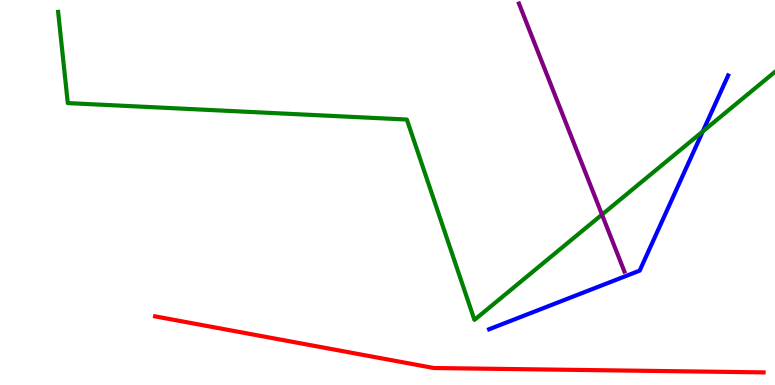[{'lines': ['blue', 'red'], 'intersections': []}, {'lines': ['green', 'red'], 'intersections': []}, {'lines': ['purple', 'red'], 'intersections': []}, {'lines': ['blue', 'green'], 'intersections': [{'x': 9.07, 'y': 6.59}]}, {'lines': ['blue', 'purple'], 'intersections': []}, {'lines': ['green', 'purple'], 'intersections': [{'x': 7.77, 'y': 4.43}]}]